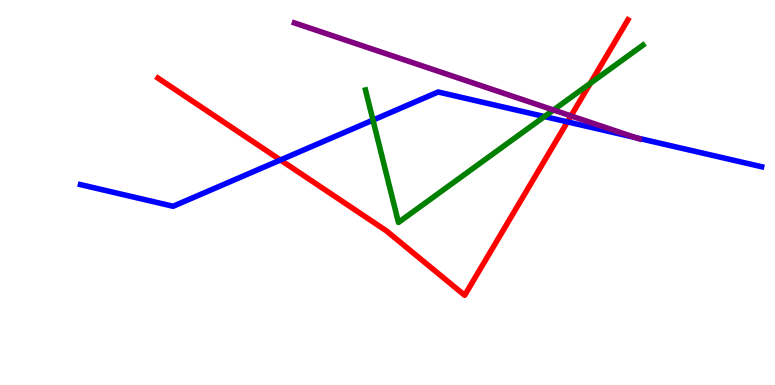[{'lines': ['blue', 'red'], 'intersections': [{'x': 3.62, 'y': 5.84}, {'x': 7.32, 'y': 6.83}]}, {'lines': ['green', 'red'], 'intersections': [{'x': 7.62, 'y': 7.84}]}, {'lines': ['purple', 'red'], 'intersections': [{'x': 7.37, 'y': 6.99}]}, {'lines': ['blue', 'green'], 'intersections': [{'x': 4.81, 'y': 6.88}, {'x': 7.03, 'y': 6.97}]}, {'lines': ['blue', 'purple'], 'intersections': [{'x': 8.2, 'y': 6.43}]}, {'lines': ['green', 'purple'], 'intersections': [{'x': 7.14, 'y': 7.14}]}]